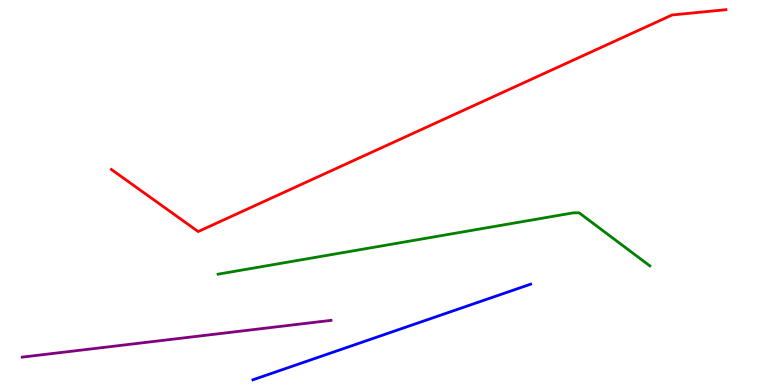[{'lines': ['blue', 'red'], 'intersections': []}, {'lines': ['green', 'red'], 'intersections': []}, {'lines': ['purple', 'red'], 'intersections': []}, {'lines': ['blue', 'green'], 'intersections': []}, {'lines': ['blue', 'purple'], 'intersections': []}, {'lines': ['green', 'purple'], 'intersections': []}]